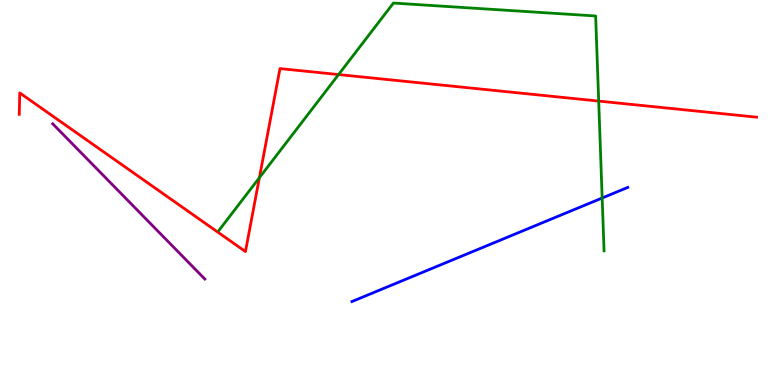[{'lines': ['blue', 'red'], 'intersections': []}, {'lines': ['green', 'red'], 'intersections': [{'x': 3.35, 'y': 5.38}, {'x': 4.37, 'y': 8.06}, {'x': 7.73, 'y': 7.37}]}, {'lines': ['purple', 'red'], 'intersections': []}, {'lines': ['blue', 'green'], 'intersections': [{'x': 7.77, 'y': 4.86}]}, {'lines': ['blue', 'purple'], 'intersections': []}, {'lines': ['green', 'purple'], 'intersections': []}]